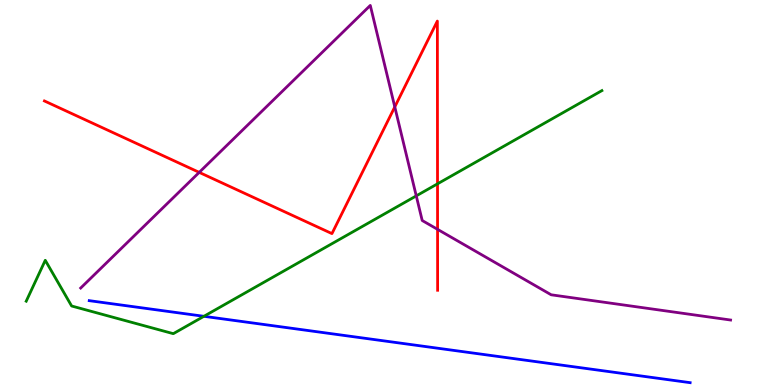[{'lines': ['blue', 'red'], 'intersections': []}, {'lines': ['green', 'red'], 'intersections': [{'x': 5.65, 'y': 5.23}]}, {'lines': ['purple', 'red'], 'intersections': [{'x': 2.57, 'y': 5.52}, {'x': 5.09, 'y': 7.22}, {'x': 5.65, 'y': 4.04}]}, {'lines': ['blue', 'green'], 'intersections': [{'x': 2.63, 'y': 1.78}]}, {'lines': ['blue', 'purple'], 'intersections': []}, {'lines': ['green', 'purple'], 'intersections': [{'x': 5.37, 'y': 4.91}]}]